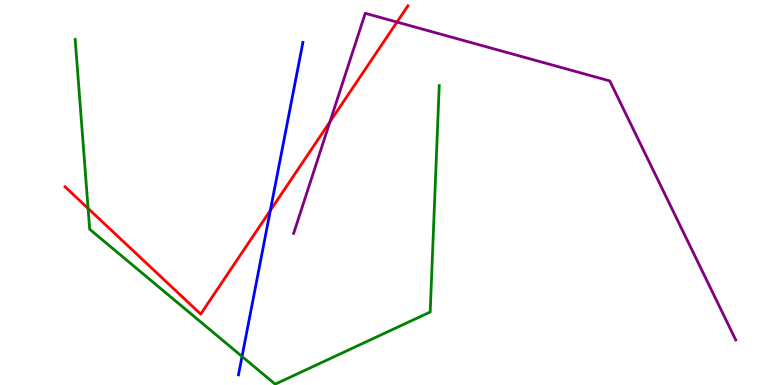[{'lines': ['blue', 'red'], 'intersections': [{'x': 3.49, 'y': 4.53}]}, {'lines': ['green', 'red'], 'intersections': [{'x': 1.14, 'y': 4.59}]}, {'lines': ['purple', 'red'], 'intersections': [{'x': 4.26, 'y': 6.84}, {'x': 5.12, 'y': 9.43}]}, {'lines': ['blue', 'green'], 'intersections': [{'x': 3.12, 'y': 0.741}]}, {'lines': ['blue', 'purple'], 'intersections': []}, {'lines': ['green', 'purple'], 'intersections': []}]